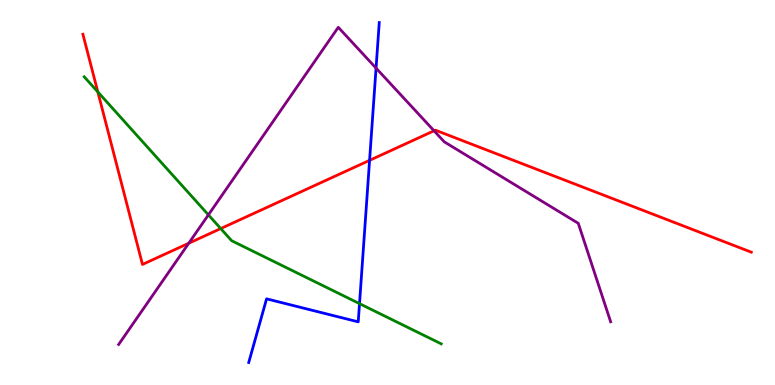[{'lines': ['blue', 'red'], 'intersections': [{'x': 4.77, 'y': 5.84}]}, {'lines': ['green', 'red'], 'intersections': [{'x': 1.26, 'y': 7.61}, {'x': 2.85, 'y': 4.06}]}, {'lines': ['purple', 'red'], 'intersections': [{'x': 2.44, 'y': 3.68}, {'x': 5.6, 'y': 6.6}]}, {'lines': ['blue', 'green'], 'intersections': [{'x': 4.64, 'y': 2.11}]}, {'lines': ['blue', 'purple'], 'intersections': [{'x': 4.85, 'y': 8.23}]}, {'lines': ['green', 'purple'], 'intersections': [{'x': 2.69, 'y': 4.42}]}]